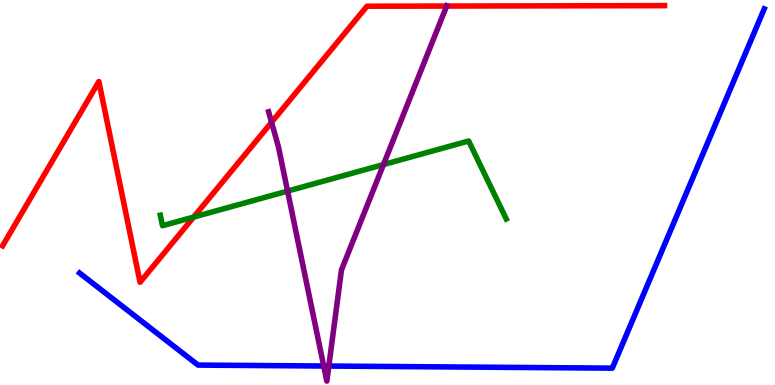[{'lines': ['blue', 'red'], 'intersections': []}, {'lines': ['green', 'red'], 'intersections': [{'x': 2.5, 'y': 4.36}]}, {'lines': ['purple', 'red'], 'intersections': [{'x': 3.5, 'y': 6.82}, {'x': 5.76, 'y': 9.84}]}, {'lines': ['blue', 'green'], 'intersections': []}, {'lines': ['blue', 'purple'], 'intersections': [{'x': 4.18, 'y': 0.493}, {'x': 4.24, 'y': 0.492}]}, {'lines': ['green', 'purple'], 'intersections': [{'x': 3.71, 'y': 5.04}, {'x': 4.95, 'y': 5.73}]}]